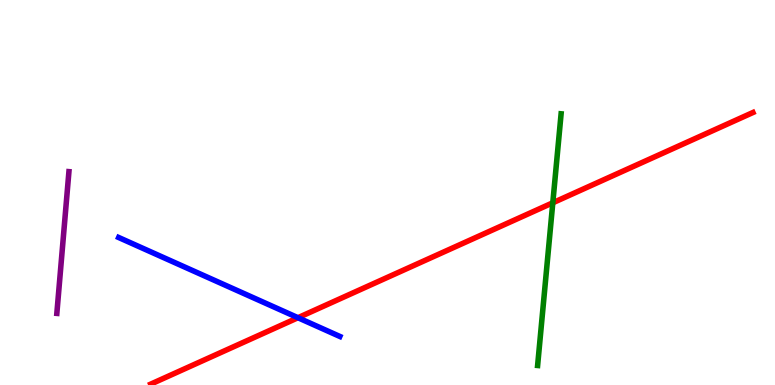[{'lines': ['blue', 'red'], 'intersections': [{'x': 3.84, 'y': 1.75}]}, {'lines': ['green', 'red'], 'intersections': [{'x': 7.13, 'y': 4.73}]}, {'lines': ['purple', 'red'], 'intersections': []}, {'lines': ['blue', 'green'], 'intersections': []}, {'lines': ['blue', 'purple'], 'intersections': []}, {'lines': ['green', 'purple'], 'intersections': []}]